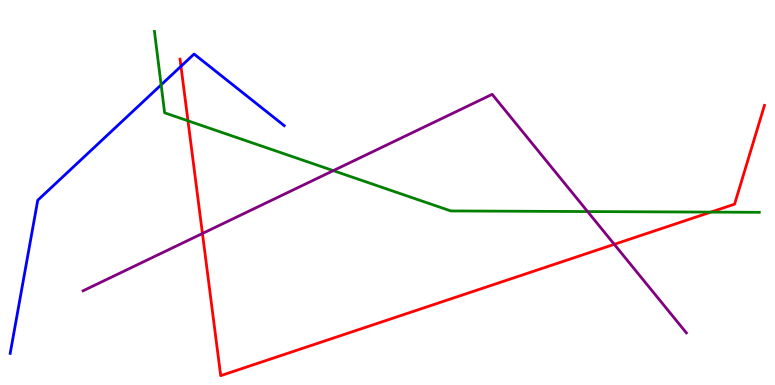[{'lines': ['blue', 'red'], 'intersections': [{'x': 2.34, 'y': 8.28}]}, {'lines': ['green', 'red'], 'intersections': [{'x': 2.43, 'y': 6.86}, {'x': 9.17, 'y': 4.49}]}, {'lines': ['purple', 'red'], 'intersections': [{'x': 2.61, 'y': 3.94}, {'x': 7.93, 'y': 3.65}]}, {'lines': ['blue', 'green'], 'intersections': [{'x': 2.08, 'y': 7.8}]}, {'lines': ['blue', 'purple'], 'intersections': []}, {'lines': ['green', 'purple'], 'intersections': [{'x': 4.3, 'y': 5.57}, {'x': 7.58, 'y': 4.51}]}]